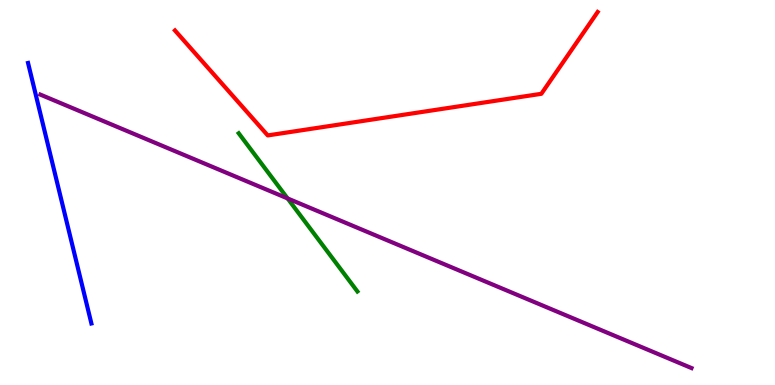[{'lines': ['blue', 'red'], 'intersections': []}, {'lines': ['green', 'red'], 'intersections': []}, {'lines': ['purple', 'red'], 'intersections': []}, {'lines': ['blue', 'green'], 'intersections': []}, {'lines': ['blue', 'purple'], 'intersections': []}, {'lines': ['green', 'purple'], 'intersections': [{'x': 3.71, 'y': 4.85}]}]